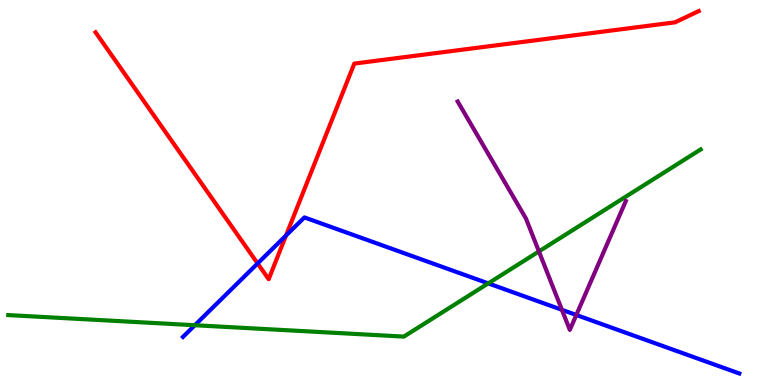[{'lines': ['blue', 'red'], 'intersections': [{'x': 3.32, 'y': 3.16}, {'x': 3.69, 'y': 3.88}]}, {'lines': ['green', 'red'], 'intersections': []}, {'lines': ['purple', 'red'], 'intersections': []}, {'lines': ['blue', 'green'], 'intersections': [{'x': 2.51, 'y': 1.55}, {'x': 6.3, 'y': 2.64}]}, {'lines': ['blue', 'purple'], 'intersections': [{'x': 7.25, 'y': 1.95}, {'x': 7.44, 'y': 1.82}]}, {'lines': ['green', 'purple'], 'intersections': [{'x': 6.95, 'y': 3.47}]}]